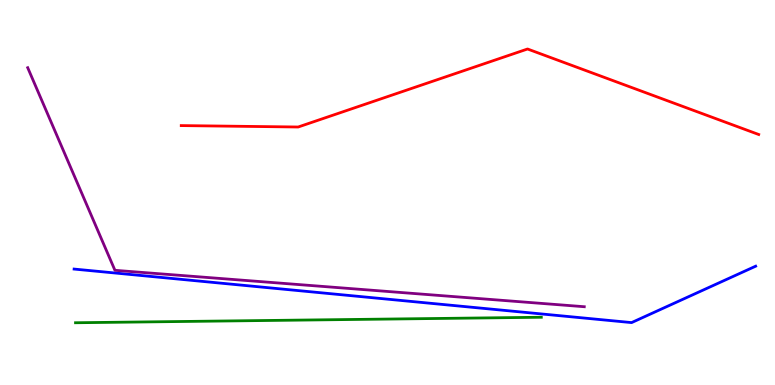[{'lines': ['blue', 'red'], 'intersections': []}, {'lines': ['green', 'red'], 'intersections': []}, {'lines': ['purple', 'red'], 'intersections': []}, {'lines': ['blue', 'green'], 'intersections': []}, {'lines': ['blue', 'purple'], 'intersections': []}, {'lines': ['green', 'purple'], 'intersections': []}]